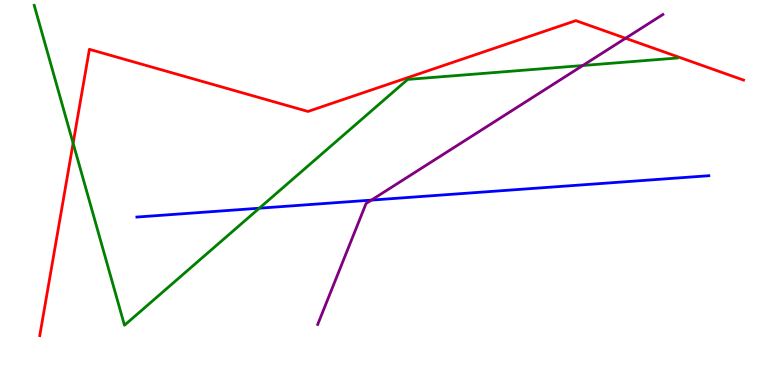[{'lines': ['blue', 'red'], 'intersections': []}, {'lines': ['green', 'red'], 'intersections': [{'x': 0.943, 'y': 6.28}]}, {'lines': ['purple', 'red'], 'intersections': [{'x': 8.07, 'y': 9.01}]}, {'lines': ['blue', 'green'], 'intersections': [{'x': 3.35, 'y': 4.59}]}, {'lines': ['blue', 'purple'], 'intersections': [{'x': 4.79, 'y': 4.8}]}, {'lines': ['green', 'purple'], 'intersections': [{'x': 7.52, 'y': 8.3}]}]